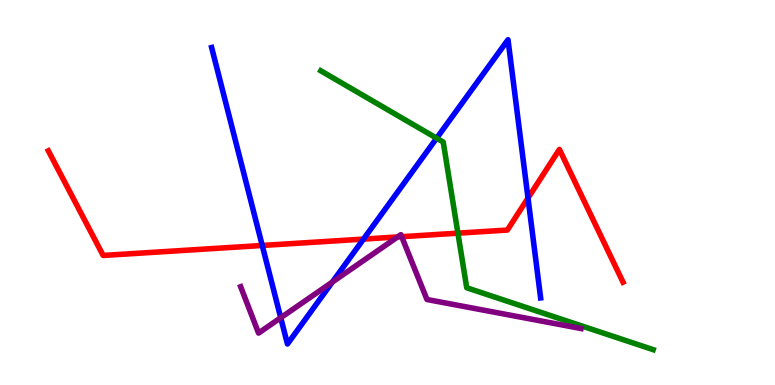[{'lines': ['blue', 'red'], 'intersections': [{'x': 3.38, 'y': 3.62}, {'x': 4.69, 'y': 3.79}, {'x': 6.81, 'y': 4.86}]}, {'lines': ['green', 'red'], 'intersections': [{'x': 5.91, 'y': 3.94}]}, {'lines': ['purple', 'red'], 'intersections': [{'x': 5.13, 'y': 3.85}, {'x': 5.18, 'y': 3.85}]}, {'lines': ['blue', 'green'], 'intersections': [{'x': 5.63, 'y': 6.41}]}, {'lines': ['blue', 'purple'], 'intersections': [{'x': 3.62, 'y': 1.75}, {'x': 4.29, 'y': 2.67}]}, {'lines': ['green', 'purple'], 'intersections': []}]